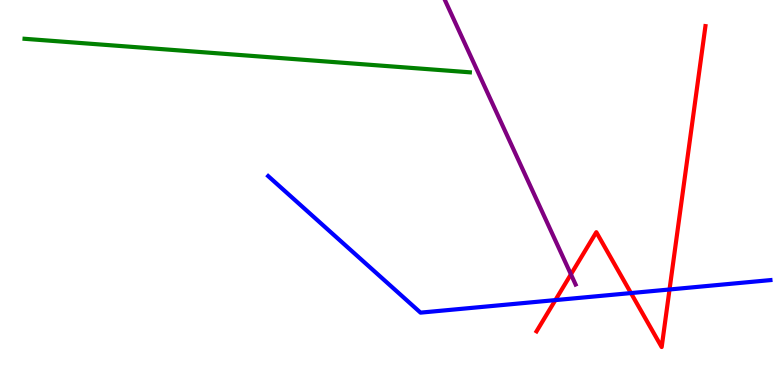[{'lines': ['blue', 'red'], 'intersections': [{'x': 7.17, 'y': 2.21}, {'x': 8.14, 'y': 2.39}, {'x': 8.64, 'y': 2.48}]}, {'lines': ['green', 'red'], 'intersections': []}, {'lines': ['purple', 'red'], 'intersections': [{'x': 7.37, 'y': 2.87}]}, {'lines': ['blue', 'green'], 'intersections': []}, {'lines': ['blue', 'purple'], 'intersections': []}, {'lines': ['green', 'purple'], 'intersections': []}]